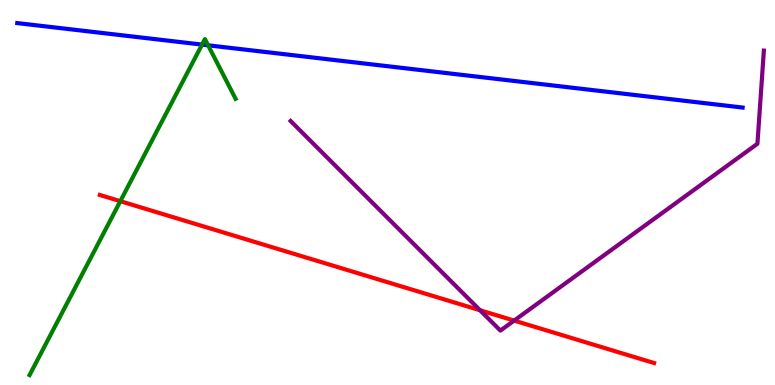[{'lines': ['blue', 'red'], 'intersections': []}, {'lines': ['green', 'red'], 'intersections': [{'x': 1.55, 'y': 4.77}]}, {'lines': ['purple', 'red'], 'intersections': [{'x': 6.19, 'y': 1.94}, {'x': 6.63, 'y': 1.67}]}, {'lines': ['blue', 'green'], 'intersections': [{'x': 2.61, 'y': 8.84}, {'x': 2.69, 'y': 8.82}]}, {'lines': ['blue', 'purple'], 'intersections': []}, {'lines': ['green', 'purple'], 'intersections': []}]